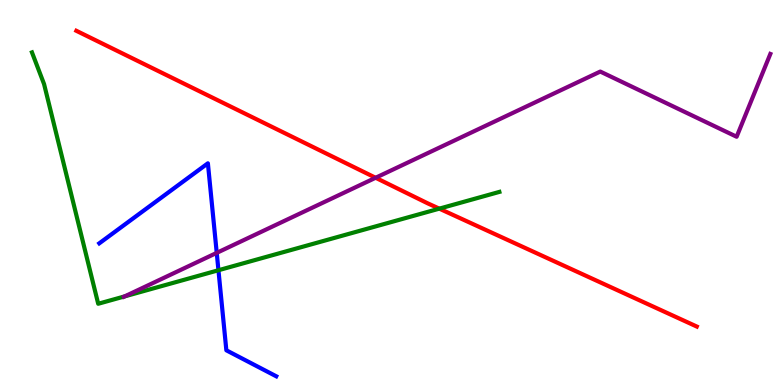[{'lines': ['blue', 'red'], 'intersections': []}, {'lines': ['green', 'red'], 'intersections': [{'x': 5.67, 'y': 4.58}]}, {'lines': ['purple', 'red'], 'intersections': [{'x': 4.85, 'y': 5.38}]}, {'lines': ['blue', 'green'], 'intersections': [{'x': 2.82, 'y': 2.98}]}, {'lines': ['blue', 'purple'], 'intersections': [{'x': 2.8, 'y': 3.43}]}, {'lines': ['green', 'purple'], 'intersections': [{'x': 1.61, 'y': 2.3}]}]